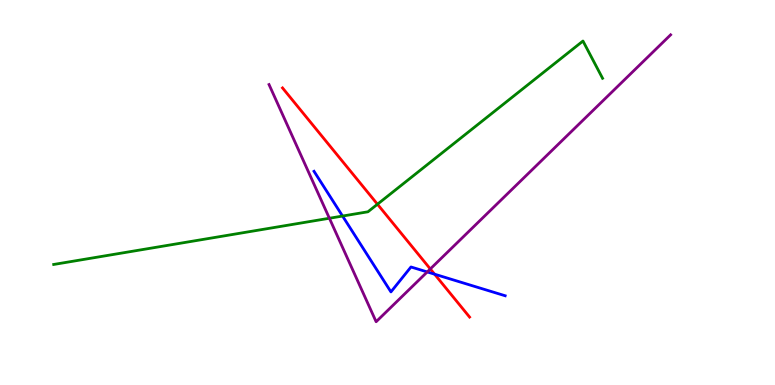[{'lines': ['blue', 'red'], 'intersections': [{'x': 5.61, 'y': 2.88}]}, {'lines': ['green', 'red'], 'intersections': [{'x': 4.87, 'y': 4.7}]}, {'lines': ['purple', 'red'], 'intersections': [{'x': 5.55, 'y': 3.01}]}, {'lines': ['blue', 'green'], 'intersections': [{'x': 4.42, 'y': 4.39}]}, {'lines': ['blue', 'purple'], 'intersections': [{'x': 5.51, 'y': 2.94}]}, {'lines': ['green', 'purple'], 'intersections': [{'x': 4.25, 'y': 4.33}]}]